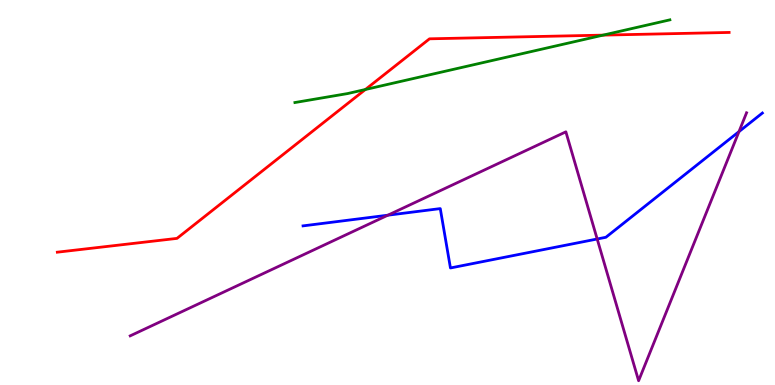[{'lines': ['blue', 'red'], 'intersections': []}, {'lines': ['green', 'red'], 'intersections': [{'x': 4.71, 'y': 7.68}, {'x': 7.78, 'y': 9.09}]}, {'lines': ['purple', 'red'], 'intersections': []}, {'lines': ['blue', 'green'], 'intersections': []}, {'lines': ['blue', 'purple'], 'intersections': [{'x': 5.0, 'y': 4.41}, {'x': 7.71, 'y': 3.79}, {'x': 9.54, 'y': 6.58}]}, {'lines': ['green', 'purple'], 'intersections': []}]